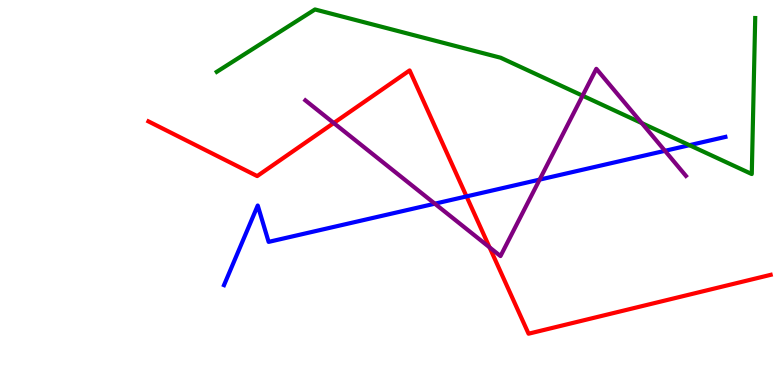[{'lines': ['blue', 'red'], 'intersections': [{'x': 6.02, 'y': 4.9}]}, {'lines': ['green', 'red'], 'intersections': []}, {'lines': ['purple', 'red'], 'intersections': [{'x': 4.31, 'y': 6.8}, {'x': 6.32, 'y': 3.58}]}, {'lines': ['blue', 'green'], 'intersections': [{'x': 8.9, 'y': 6.23}]}, {'lines': ['blue', 'purple'], 'intersections': [{'x': 5.61, 'y': 4.71}, {'x': 6.96, 'y': 5.33}, {'x': 8.58, 'y': 6.08}]}, {'lines': ['green', 'purple'], 'intersections': [{'x': 7.52, 'y': 7.51}, {'x': 8.28, 'y': 6.8}]}]